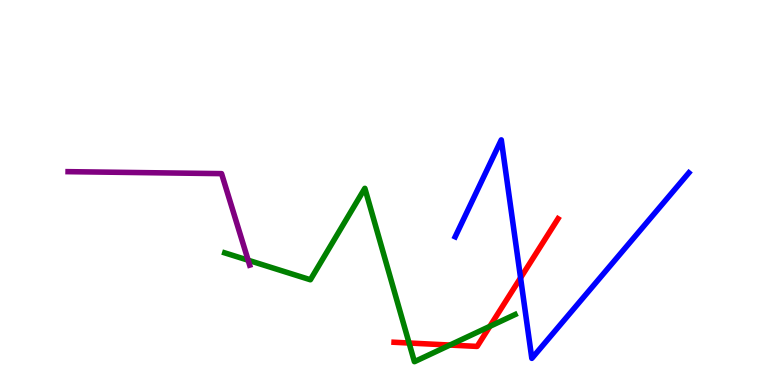[{'lines': ['blue', 'red'], 'intersections': [{'x': 6.72, 'y': 2.78}]}, {'lines': ['green', 'red'], 'intersections': [{'x': 5.28, 'y': 1.09}, {'x': 5.81, 'y': 1.04}, {'x': 6.32, 'y': 1.52}]}, {'lines': ['purple', 'red'], 'intersections': []}, {'lines': ['blue', 'green'], 'intersections': []}, {'lines': ['blue', 'purple'], 'intersections': []}, {'lines': ['green', 'purple'], 'intersections': [{'x': 3.2, 'y': 3.24}]}]